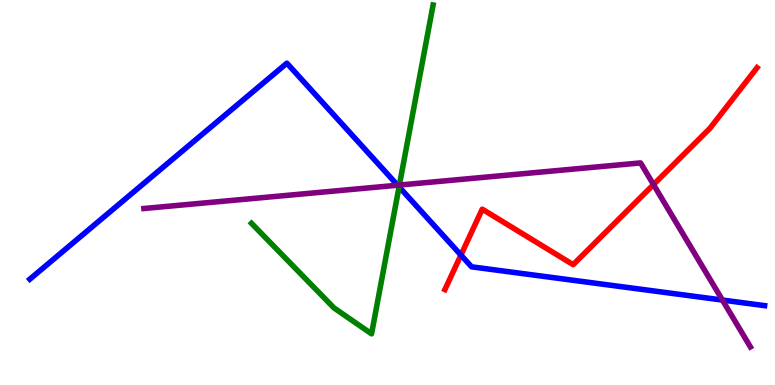[{'lines': ['blue', 'red'], 'intersections': [{'x': 5.95, 'y': 3.38}]}, {'lines': ['green', 'red'], 'intersections': []}, {'lines': ['purple', 'red'], 'intersections': [{'x': 8.43, 'y': 5.21}]}, {'lines': ['blue', 'green'], 'intersections': [{'x': 5.15, 'y': 5.15}]}, {'lines': ['blue', 'purple'], 'intersections': [{'x': 5.13, 'y': 5.19}, {'x': 9.32, 'y': 2.21}]}, {'lines': ['green', 'purple'], 'intersections': [{'x': 5.15, 'y': 5.19}]}]